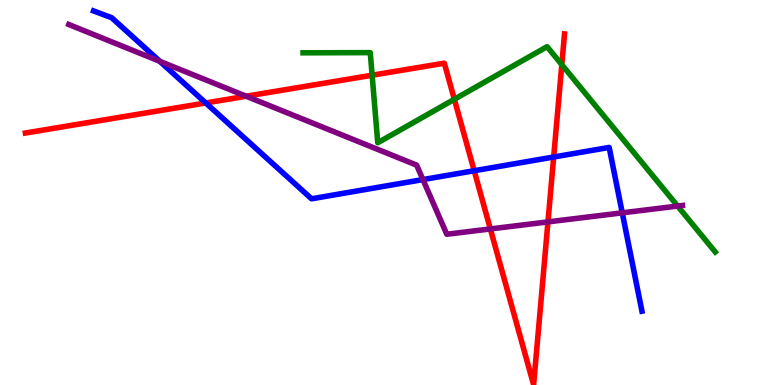[{'lines': ['blue', 'red'], 'intersections': [{'x': 2.65, 'y': 7.33}, {'x': 6.12, 'y': 5.57}, {'x': 7.14, 'y': 5.92}]}, {'lines': ['green', 'red'], 'intersections': [{'x': 4.8, 'y': 8.05}, {'x': 5.86, 'y': 7.42}, {'x': 7.25, 'y': 8.32}]}, {'lines': ['purple', 'red'], 'intersections': [{'x': 3.18, 'y': 7.5}, {'x': 6.33, 'y': 4.05}, {'x': 7.07, 'y': 4.24}]}, {'lines': ['blue', 'green'], 'intersections': []}, {'lines': ['blue', 'purple'], 'intersections': [{'x': 2.06, 'y': 8.41}, {'x': 5.46, 'y': 5.34}, {'x': 8.03, 'y': 4.47}]}, {'lines': ['green', 'purple'], 'intersections': [{'x': 8.74, 'y': 4.65}]}]